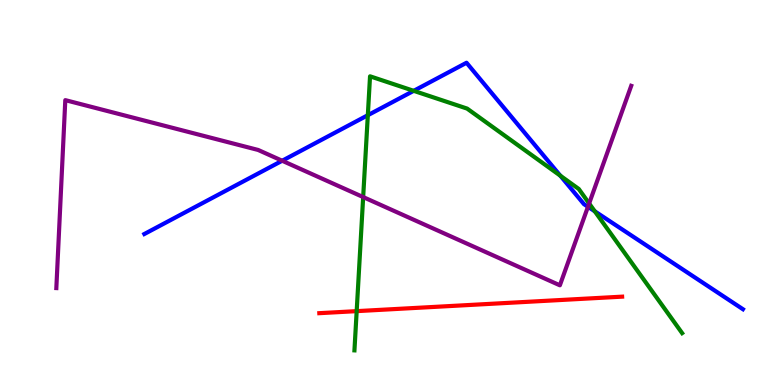[{'lines': ['blue', 'red'], 'intersections': []}, {'lines': ['green', 'red'], 'intersections': [{'x': 4.6, 'y': 1.92}]}, {'lines': ['purple', 'red'], 'intersections': []}, {'lines': ['blue', 'green'], 'intersections': [{'x': 4.75, 'y': 7.01}, {'x': 5.34, 'y': 7.64}, {'x': 7.23, 'y': 5.44}, {'x': 7.67, 'y': 4.51}]}, {'lines': ['blue', 'purple'], 'intersections': [{'x': 3.64, 'y': 5.82}, {'x': 7.59, 'y': 4.63}]}, {'lines': ['green', 'purple'], 'intersections': [{'x': 4.69, 'y': 4.88}, {'x': 7.6, 'y': 4.72}]}]